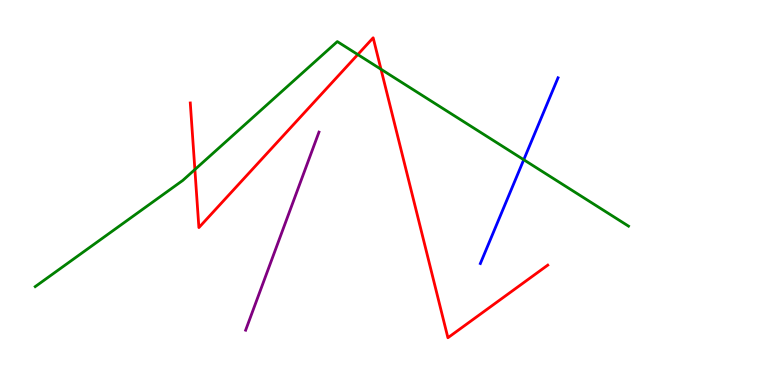[{'lines': ['blue', 'red'], 'intersections': []}, {'lines': ['green', 'red'], 'intersections': [{'x': 2.51, 'y': 5.6}, {'x': 4.62, 'y': 8.58}, {'x': 4.92, 'y': 8.2}]}, {'lines': ['purple', 'red'], 'intersections': []}, {'lines': ['blue', 'green'], 'intersections': [{'x': 6.76, 'y': 5.85}]}, {'lines': ['blue', 'purple'], 'intersections': []}, {'lines': ['green', 'purple'], 'intersections': []}]